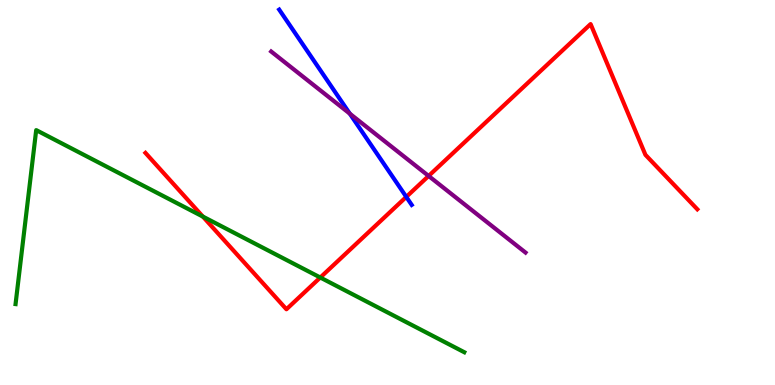[{'lines': ['blue', 'red'], 'intersections': [{'x': 5.24, 'y': 4.89}]}, {'lines': ['green', 'red'], 'intersections': [{'x': 2.62, 'y': 4.37}, {'x': 4.13, 'y': 2.79}]}, {'lines': ['purple', 'red'], 'intersections': [{'x': 5.53, 'y': 5.43}]}, {'lines': ['blue', 'green'], 'intersections': []}, {'lines': ['blue', 'purple'], 'intersections': [{'x': 4.51, 'y': 7.05}]}, {'lines': ['green', 'purple'], 'intersections': []}]